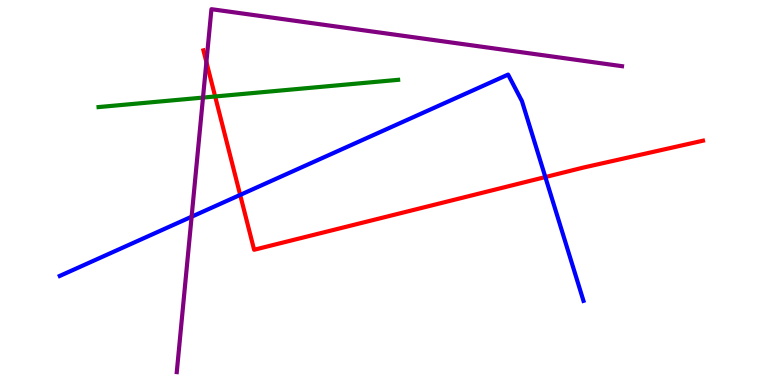[{'lines': ['blue', 'red'], 'intersections': [{'x': 3.1, 'y': 4.94}, {'x': 7.04, 'y': 5.4}]}, {'lines': ['green', 'red'], 'intersections': [{'x': 2.78, 'y': 7.49}]}, {'lines': ['purple', 'red'], 'intersections': [{'x': 2.66, 'y': 8.39}]}, {'lines': ['blue', 'green'], 'intersections': []}, {'lines': ['blue', 'purple'], 'intersections': [{'x': 2.47, 'y': 4.37}]}, {'lines': ['green', 'purple'], 'intersections': [{'x': 2.62, 'y': 7.47}]}]